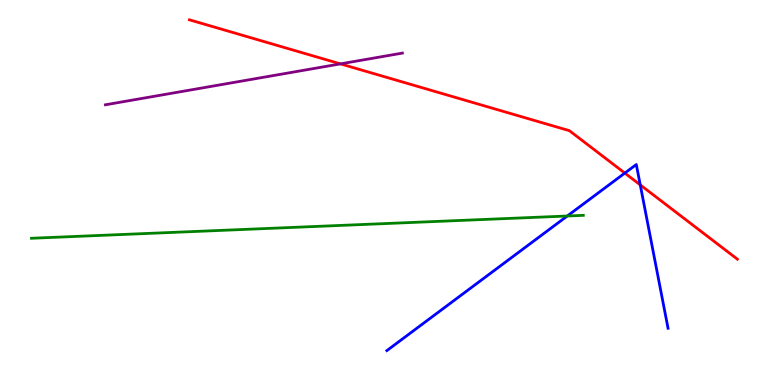[{'lines': ['blue', 'red'], 'intersections': [{'x': 8.06, 'y': 5.5}, {'x': 8.26, 'y': 5.2}]}, {'lines': ['green', 'red'], 'intersections': []}, {'lines': ['purple', 'red'], 'intersections': [{'x': 4.39, 'y': 8.34}]}, {'lines': ['blue', 'green'], 'intersections': [{'x': 7.32, 'y': 4.39}]}, {'lines': ['blue', 'purple'], 'intersections': []}, {'lines': ['green', 'purple'], 'intersections': []}]